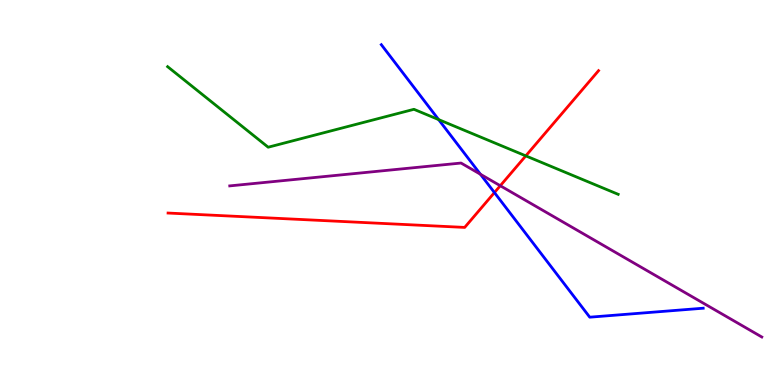[{'lines': ['blue', 'red'], 'intersections': [{'x': 6.38, 'y': 5.0}]}, {'lines': ['green', 'red'], 'intersections': [{'x': 6.78, 'y': 5.95}]}, {'lines': ['purple', 'red'], 'intersections': [{'x': 6.46, 'y': 5.18}]}, {'lines': ['blue', 'green'], 'intersections': [{'x': 5.66, 'y': 6.89}]}, {'lines': ['blue', 'purple'], 'intersections': [{'x': 6.2, 'y': 5.47}]}, {'lines': ['green', 'purple'], 'intersections': []}]